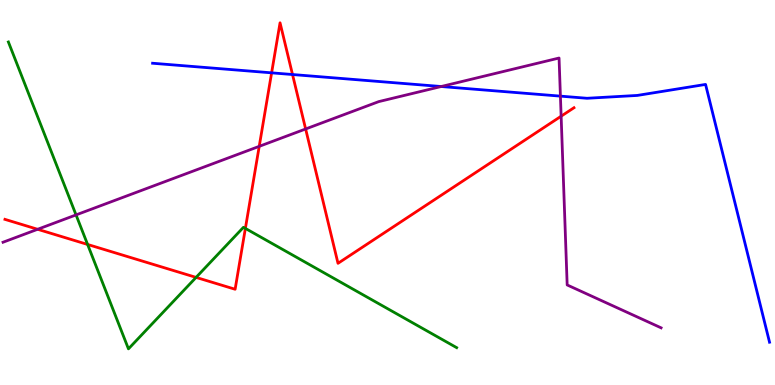[{'lines': ['blue', 'red'], 'intersections': [{'x': 3.5, 'y': 8.11}, {'x': 3.77, 'y': 8.06}]}, {'lines': ['green', 'red'], 'intersections': [{'x': 1.13, 'y': 3.65}, {'x': 2.53, 'y': 2.79}, {'x': 3.17, 'y': 4.07}]}, {'lines': ['purple', 'red'], 'intersections': [{'x': 0.486, 'y': 4.04}, {'x': 3.34, 'y': 6.2}, {'x': 3.94, 'y': 6.65}, {'x': 7.24, 'y': 6.98}]}, {'lines': ['blue', 'green'], 'intersections': []}, {'lines': ['blue', 'purple'], 'intersections': [{'x': 5.69, 'y': 7.75}, {'x': 7.23, 'y': 7.5}]}, {'lines': ['green', 'purple'], 'intersections': [{'x': 0.981, 'y': 4.42}]}]